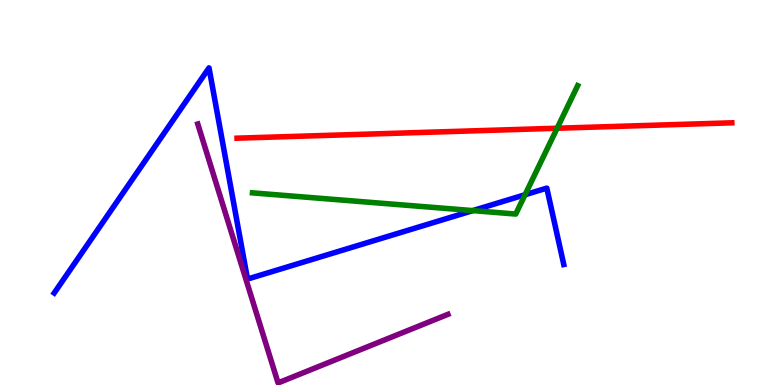[{'lines': ['blue', 'red'], 'intersections': []}, {'lines': ['green', 'red'], 'intersections': [{'x': 7.19, 'y': 6.67}]}, {'lines': ['purple', 'red'], 'intersections': []}, {'lines': ['blue', 'green'], 'intersections': [{'x': 6.1, 'y': 4.53}, {'x': 6.77, 'y': 4.94}]}, {'lines': ['blue', 'purple'], 'intersections': []}, {'lines': ['green', 'purple'], 'intersections': []}]